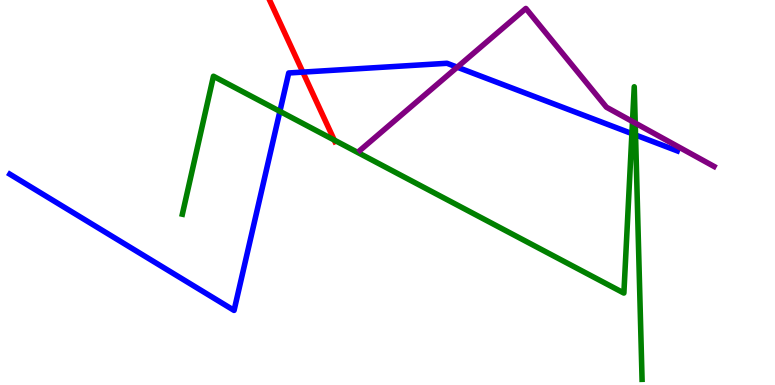[{'lines': ['blue', 'red'], 'intersections': [{'x': 3.91, 'y': 8.13}]}, {'lines': ['green', 'red'], 'intersections': [{'x': 4.31, 'y': 6.36}]}, {'lines': ['purple', 'red'], 'intersections': []}, {'lines': ['blue', 'green'], 'intersections': [{'x': 3.61, 'y': 7.11}, {'x': 8.15, 'y': 6.53}, {'x': 8.2, 'y': 6.49}]}, {'lines': ['blue', 'purple'], 'intersections': [{'x': 5.9, 'y': 8.26}]}, {'lines': ['green', 'purple'], 'intersections': [{'x': 8.16, 'y': 6.84}, {'x': 8.2, 'y': 6.8}]}]